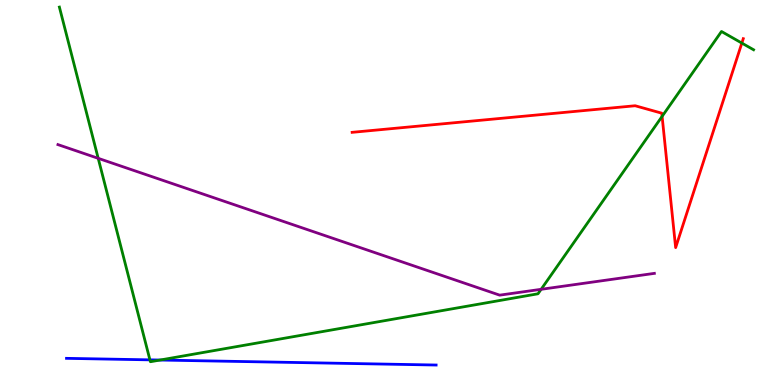[{'lines': ['blue', 'red'], 'intersections': []}, {'lines': ['green', 'red'], 'intersections': [{'x': 8.54, 'y': 6.98}, {'x': 9.57, 'y': 8.88}]}, {'lines': ['purple', 'red'], 'intersections': []}, {'lines': ['blue', 'green'], 'intersections': [{'x': 1.93, 'y': 0.653}, {'x': 2.07, 'y': 0.648}]}, {'lines': ['blue', 'purple'], 'intersections': []}, {'lines': ['green', 'purple'], 'intersections': [{'x': 1.27, 'y': 5.89}, {'x': 6.98, 'y': 2.49}]}]